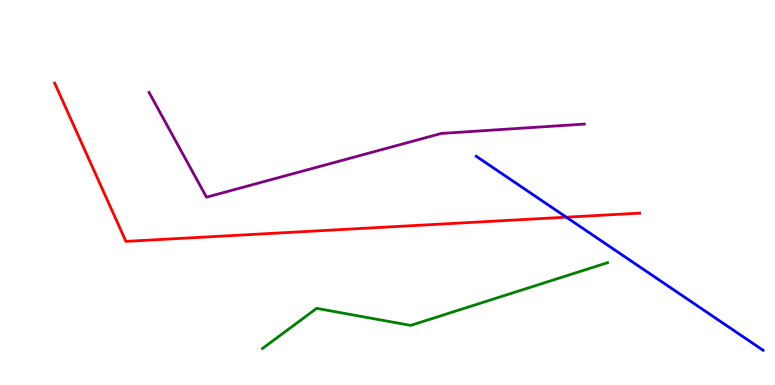[{'lines': ['blue', 'red'], 'intersections': [{'x': 7.31, 'y': 4.36}]}, {'lines': ['green', 'red'], 'intersections': []}, {'lines': ['purple', 'red'], 'intersections': []}, {'lines': ['blue', 'green'], 'intersections': []}, {'lines': ['blue', 'purple'], 'intersections': []}, {'lines': ['green', 'purple'], 'intersections': []}]